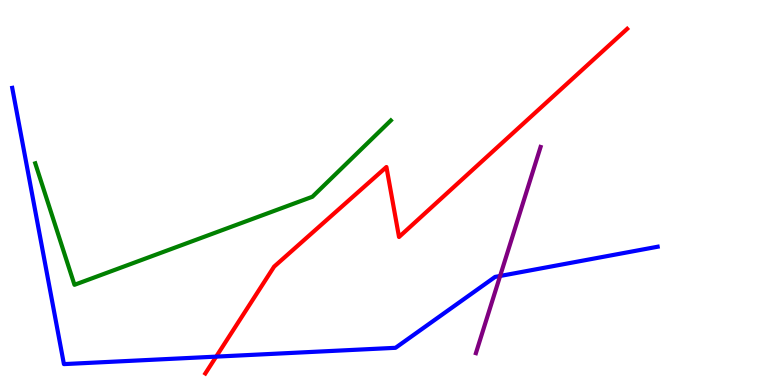[{'lines': ['blue', 'red'], 'intersections': [{'x': 2.79, 'y': 0.737}]}, {'lines': ['green', 'red'], 'intersections': []}, {'lines': ['purple', 'red'], 'intersections': []}, {'lines': ['blue', 'green'], 'intersections': []}, {'lines': ['blue', 'purple'], 'intersections': [{'x': 6.45, 'y': 2.83}]}, {'lines': ['green', 'purple'], 'intersections': []}]